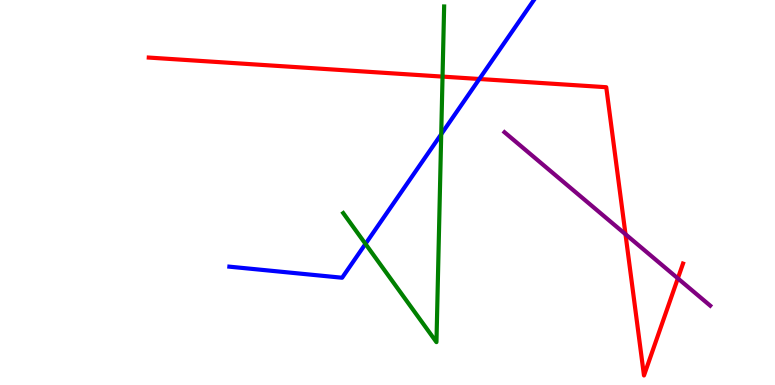[{'lines': ['blue', 'red'], 'intersections': [{'x': 6.19, 'y': 7.95}]}, {'lines': ['green', 'red'], 'intersections': [{'x': 5.71, 'y': 8.01}]}, {'lines': ['purple', 'red'], 'intersections': [{'x': 8.07, 'y': 3.92}, {'x': 8.75, 'y': 2.77}]}, {'lines': ['blue', 'green'], 'intersections': [{'x': 4.72, 'y': 3.67}, {'x': 5.69, 'y': 6.51}]}, {'lines': ['blue', 'purple'], 'intersections': []}, {'lines': ['green', 'purple'], 'intersections': []}]